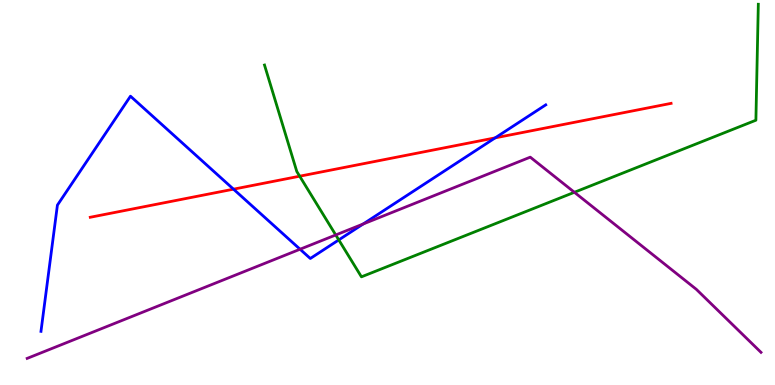[{'lines': ['blue', 'red'], 'intersections': [{'x': 3.01, 'y': 5.09}, {'x': 6.39, 'y': 6.42}]}, {'lines': ['green', 'red'], 'intersections': [{'x': 3.87, 'y': 5.42}]}, {'lines': ['purple', 'red'], 'intersections': []}, {'lines': ['blue', 'green'], 'intersections': [{'x': 4.37, 'y': 3.77}]}, {'lines': ['blue', 'purple'], 'intersections': [{'x': 3.87, 'y': 3.53}, {'x': 4.69, 'y': 4.18}]}, {'lines': ['green', 'purple'], 'intersections': [{'x': 4.33, 'y': 3.9}, {'x': 7.41, 'y': 5.01}]}]